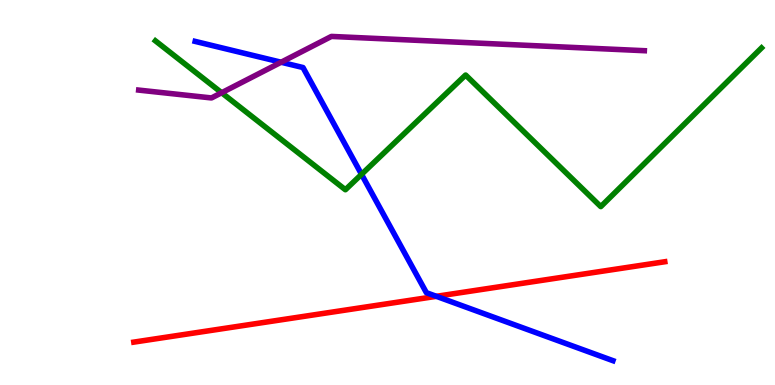[{'lines': ['blue', 'red'], 'intersections': [{'x': 5.63, 'y': 2.3}]}, {'lines': ['green', 'red'], 'intersections': []}, {'lines': ['purple', 'red'], 'intersections': []}, {'lines': ['blue', 'green'], 'intersections': [{'x': 4.66, 'y': 5.47}]}, {'lines': ['blue', 'purple'], 'intersections': [{'x': 3.63, 'y': 8.38}]}, {'lines': ['green', 'purple'], 'intersections': [{'x': 2.86, 'y': 7.59}]}]